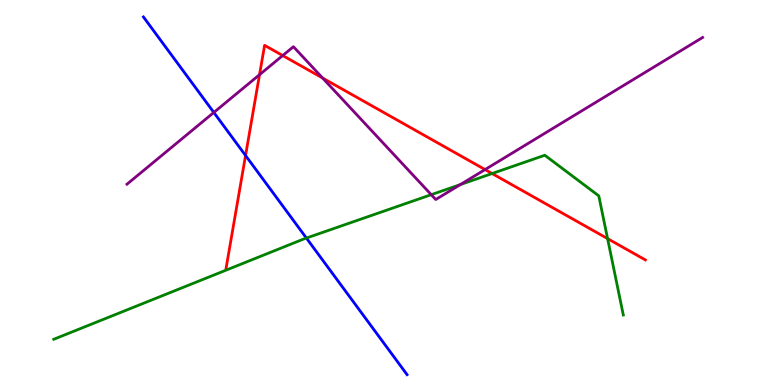[{'lines': ['blue', 'red'], 'intersections': [{'x': 3.17, 'y': 5.96}]}, {'lines': ['green', 'red'], 'intersections': [{'x': 6.35, 'y': 5.49}, {'x': 7.84, 'y': 3.8}]}, {'lines': ['purple', 'red'], 'intersections': [{'x': 3.35, 'y': 8.06}, {'x': 3.65, 'y': 8.56}, {'x': 4.16, 'y': 7.97}, {'x': 6.26, 'y': 5.6}]}, {'lines': ['blue', 'green'], 'intersections': [{'x': 3.95, 'y': 3.82}]}, {'lines': ['blue', 'purple'], 'intersections': [{'x': 2.76, 'y': 7.08}]}, {'lines': ['green', 'purple'], 'intersections': [{'x': 5.56, 'y': 4.94}, {'x': 5.94, 'y': 5.21}]}]